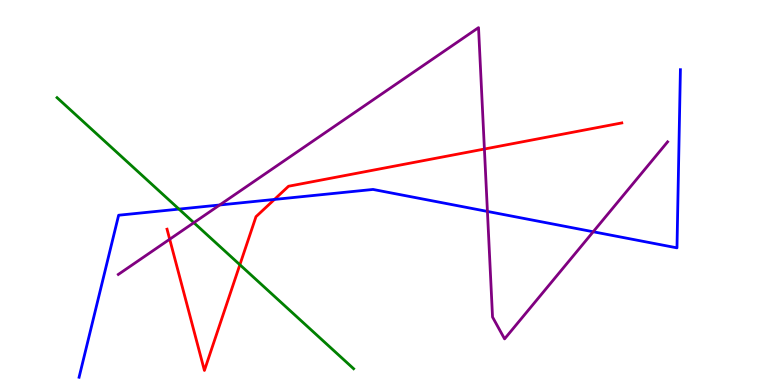[{'lines': ['blue', 'red'], 'intersections': [{'x': 3.54, 'y': 4.82}]}, {'lines': ['green', 'red'], 'intersections': [{'x': 3.1, 'y': 3.12}]}, {'lines': ['purple', 'red'], 'intersections': [{'x': 2.19, 'y': 3.79}, {'x': 6.25, 'y': 6.13}]}, {'lines': ['blue', 'green'], 'intersections': [{'x': 2.31, 'y': 4.57}]}, {'lines': ['blue', 'purple'], 'intersections': [{'x': 2.83, 'y': 4.68}, {'x': 6.29, 'y': 4.51}, {'x': 7.65, 'y': 3.98}]}, {'lines': ['green', 'purple'], 'intersections': [{'x': 2.5, 'y': 4.22}]}]